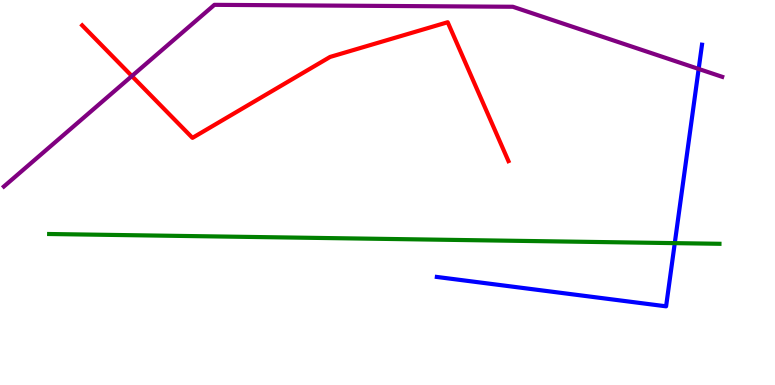[{'lines': ['blue', 'red'], 'intersections': []}, {'lines': ['green', 'red'], 'intersections': []}, {'lines': ['purple', 'red'], 'intersections': [{'x': 1.7, 'y': 8.02}]}, {'lines': ['blue', 'green'], 'intersections': [{'x': 8.71, 'y': 3.68}]}, {'lines': ['blue', 'purple'], 'intersections': [{'x': 9.02, 'y': 8.21}]}, {'lines': ['green', 'purple'], 'intersections': []}]